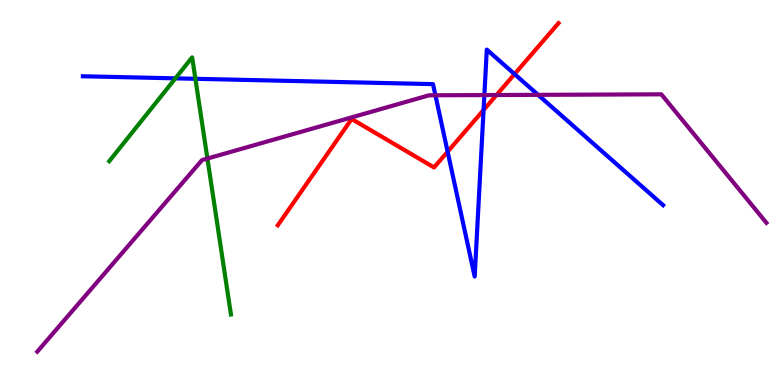[{'lines': ['blue', 'red'], 'intersections': [{'x': 5.78, 'y': 6.06}, {'x': 6.24, 'y': 7.14}, {'x': 6.64, 'y': 8.08}]}, {'lines': ['green', 'red'], 'intersections': []}, {'lines': ['purple', 'red'], 'intersections': [{'x': 6.41, 'y': 7.53}]}, {'lines': ['blue', 'green'], 'intersections': [{'x': 2.26, 'y': 7.97}, {'x': 2.52, 'y': 7.95}]}, {'lines': ['blue', 'purple'], 'intersections': [{'x': 5.62, 'y': 7.53}, {'x': 6.25, 'y': 7.53}, {'x': 6.94, 'y': 7.54}]}, {'lines': ['green', 'purple'], 'intersections': [{'x': 2.68, 'y': 5.88}]}]